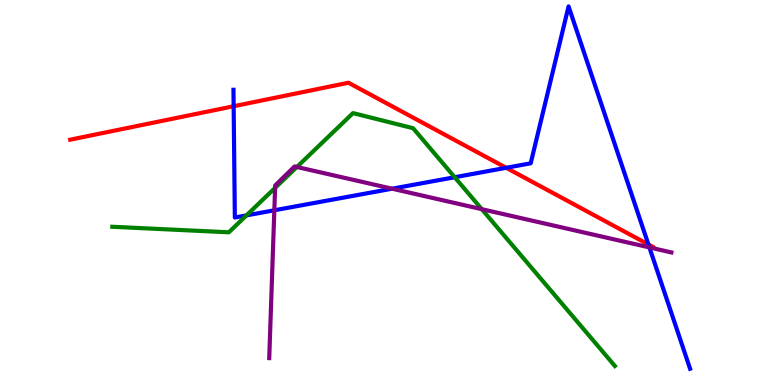[{'lines': ['blue', 'red'], 'intersections': [{'x': 3.01, 'y': 7.24}, {'x': 6.53, 'y': 5.64}, {'x': 8.37, 'y': 3.65}]}, {'lines': ['green', 'red'], 'intersections': []}, {'lines': ['purple', 'red'], 'intersections': []}, {'lines': ['blue', 'green'], 'intersections': [{'x': 3.18, 'y': 4.41}, {'x': 5.87, 'y': 5.4}]}, {'lines': ['blue', 'purple'], 'intersections': [{'x': 3.54, 'y': 4.54}, {'x': 5.06, 'y': 5.1}, {'x': 8.38, 'y': 3.57}]}, {'lines': ['green', 'purple'], 'intersections': [{'x': 3.55, 'y': 5.12}, {'x': 3.83, 'y': 5.66}, {'x': 6.22, 'y': 4.57}]}]